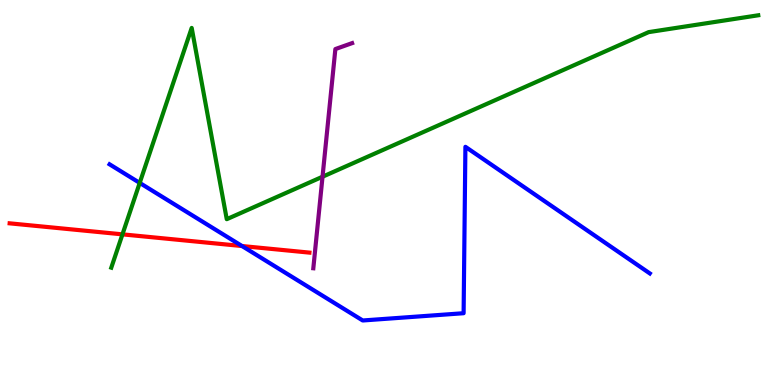[{'lines': ['blue', 'red'], 'intersections': [{'x': 3.12, 'y': 3.61}]}, {'lines': ['green', 'red'], 'intersections': [{'x': 1.58, 'y': 3.91}]}, {'lines': ['purple', 'red'], 'intersections': []}, {'lines': ['blue', 'green'], 'intersections': [{'x': 1.8, 'y': 5.25}]}, {'lines': ['blue', 'purple'], 'intersections': []}, {'lines': ['green', 'purple'], 'intersections': [{'x': 4.16, 'y': 5.41}]}]